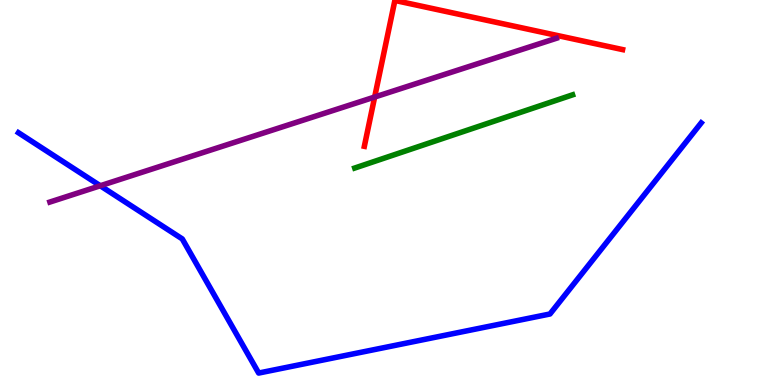[{'lines': ['blue', 'red'], 'intersections': []}, {'lines': ['green', 'red'], 'intersections': []}, {'lines': ['purple', 'red'], 'intersections': [{'x': 4.83, 'y': 7.48}]}, {'lines': ['blue', 'green'], 'intersections': []}, {'lines': ['blue', 'purple'], 'intersections': [{'x': 1.29, 'y': 5.18}]}, {'lines': ['green', 'purple'], 'intersections': []}]